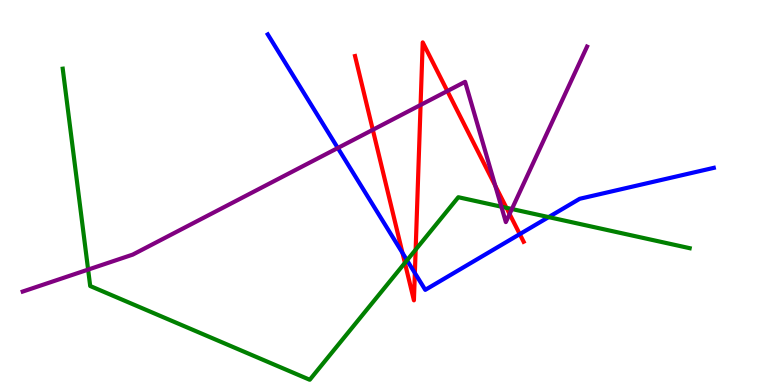[{'lines': ['blue', 'red'], 'intersections': [{'x': 5.19, 'y': 3.43}, {'x': 5.35, 'y': 2.91}, {'x': 6.71, 'y': 3.92}]}, {'lines': ['green', 'red'], 'intersections': [{'x': 5.22, 'y': 3.17}, {'x': 5.36, 'y': 3.52}, {'x': 6.53, 'y': 4.6}]}, {'lines': ['purple', 'red'], 'intersections': [{'x': 4.81, 'y': 6.63}, {'x': 5.43, 'y': 7.27}, {'x': 5.77, 'y': 7.64}, {'x': 6.39, 'y': 5.17}, {'x': 6.58, 'y': 4.44}]}, {'lines': ['blue', 'green'], 'intersections': [{'x': 5.25, 'y': 3.24}, {'x': 7.08, 'y': 4.36}]}, {'lines': ['blue', 'purple'], 'intersections': [{'x': 4.36, 'y': 6.16}]}, {'lines': ['green', 'purple'], 'intersections': [{'x': 1.14, 'y': 3.0}, {'x': 6.47, 'y': 4.63}, {'x': 6.61, 'y': 4.57}]}]